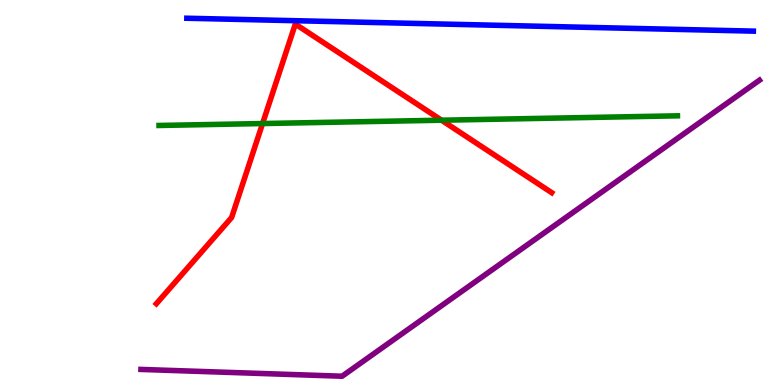[{'lines': ['blue', 'red'], 'intersections': []}, {'lines': ['green', 'red'], 'intersections': [{'x': 3.39, 'y': 6.79}, {'x': 5.7, 'y': 6.88}]}, {'lines': ['purple', 'red'], 'intersections': []}, {'lines': ['blue', 'green'], 'intersections': []}, {'lines': ['blue', 'purple'], 'intersections': []}, {'lines': ['green', 'purple'], 'intersections': []}]